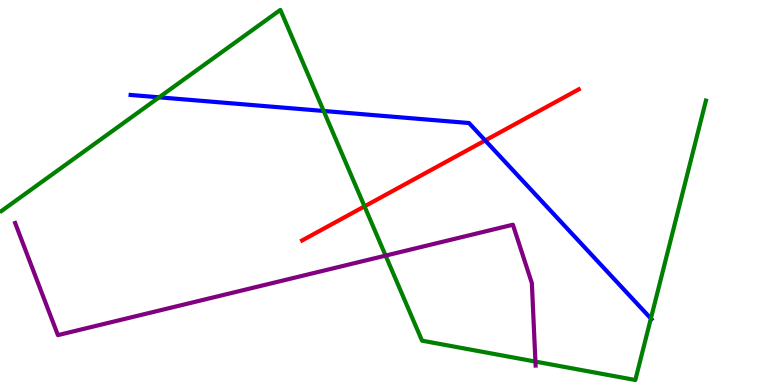[{'lines': ['blue', 'red'], 'intersections': [{'x': 6.26, 'y': 6.35}]}, {'lines': ['green', 'red'], 'intersections': [{'x': 4.7, 'y': 4.64}]}, {'lines': ['purple', 'red'], 'intersections': []}, {'lines': ['blue', 'green'], 'intersections': [{'x': 2.05, 'y': 7.47}, {'x': 4.18, 'y': 7.12}, {'x': 8.4, 'y': 1.73}]}, {'lines': ['blue', 'purple'], 'intersections': []}, {'lines': ['green', 'purple'], 'intersections': [{'x': 4.98, 'y': 3.36}, {'x': 6.91, 'y': 0.608}]}]